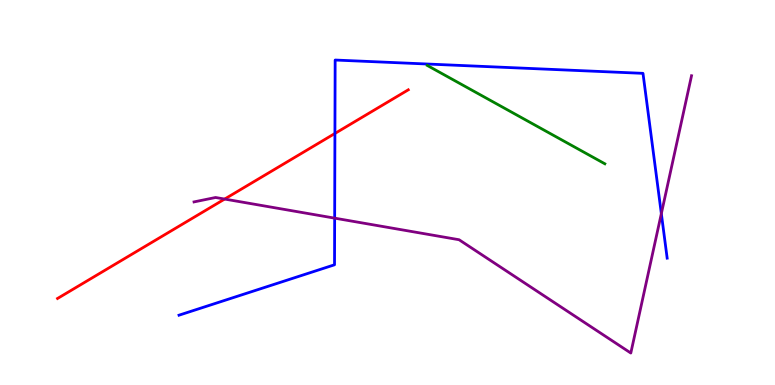[{'lines': ['blue', 'red'], 'intersections': [{'x': 4.32, 'y': 6.53}]}, {'lines': ['green', 'red'], 'intersections': []}, {'lines': ['purple', 'red'], 'intersections': [{'x': 2.9, 'y': 4.83}]}, {'lines': ['blue', 'green'], 'intersections': []}, {'lines': ['blue', 'purple'], 'intersections': [{'x': 4.32, 'y': 4.33}, {'x': 8.53, 'y': 4.45}]}, {'lines': ['green', 'purple'], 'intersections': []}]